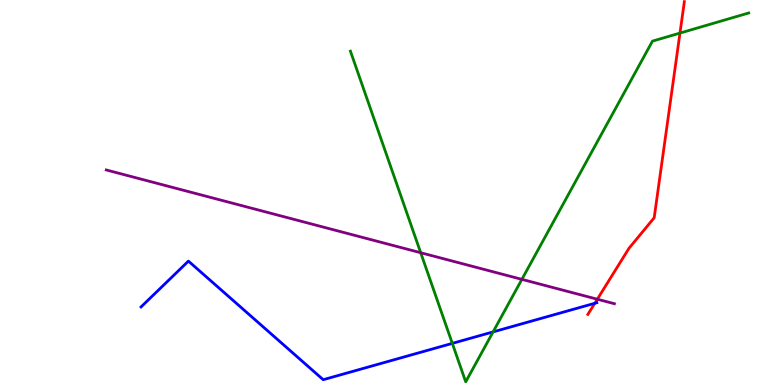[{'lines': ['blue', 'red'], 'intersections': [{'x': 7.67, 'y': 2.12}]}, {'lines': ['green', 'red'], 'intersections': [{'x': 8.77, 'y': 9.14}]}, {'lines': ['purple', 'red'], 'intersections': [{'x': 7.71, 'y': 2.23}]}, {'lines': ['blue', 'green'], 'intersections': [{'x': 5.84, 'y': 1.08}, {'x': 6.36, 'y': 1.38}]}, {'lines': ['blue', 'purple'], 'intersections': []}, {'lines': ['green', 'purple'], 'intersections': [{'x': 5.43, 'y': 3.44}, {'x': 6.73, 'y': 2.74}]}]